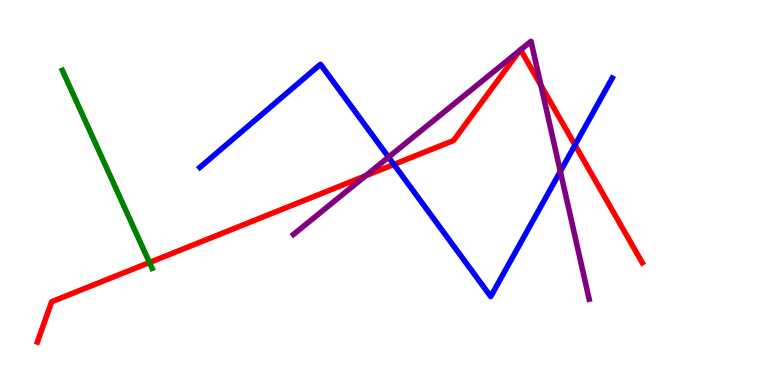[{'lines': ['blue', 'red'], 'intersections': [{'x': 5.08, 'y': 5.73}, {'x': 7.42, 'y': 6.23}]}, {'lines': ['green', 'red'], 'intersections': [{'x': 1.93, 'y': 3.18}]}, {'lines': ['purple', 'red'], 'intersections': [{'x': 4.72, 'y': 5.43}, {'x': 6.71, 'y': 8.69}, {'x': 6.72, 'y': 8.71}, {'x': 6.98, 'y': 7.78}]}, {'lines': ['blue', 'green'], 'intersections': []}, {'lines': ['blue', 'purple'], 'intersections': [{'x': 5.01, 'y': 5.92}, {'x': 7.23, 'y': 5.55}]}, {'lines': ['green', 'purple'], 'intersections': []}]